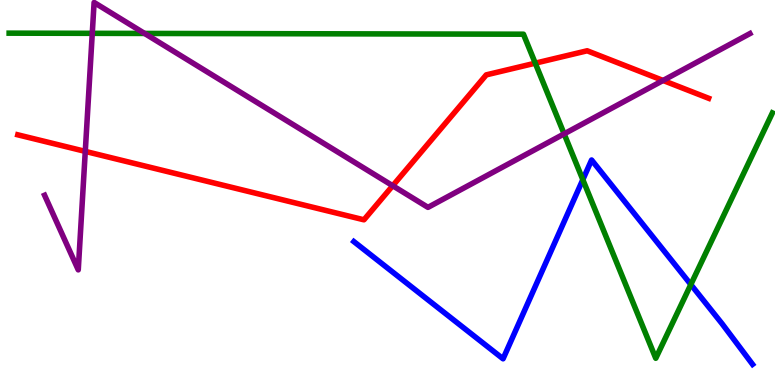[{'lines': ['blue', 'red'], 'intersections': []}, {'lines': ['green', 'red'], 'intersections': [{'x': 6.91, 'y': 8.36}]}, {'lines': ['purple', 'red'], 'intersections': [{'x': 1.1, 'y': 6.07}, {'x': 5.07, 'y': 5.18}, {'x': 8.56, 'y': 7.91}]}, {'lines': ['blue', 'green'], 'intersections': [{'x': 7.52, 'y': 5.33}, {'x': 8.91, 'y': 2.61}]}, {'lines': ['blue', 'purple'], 'intersections': []}, {'lines': ['green', 'purple'], 'intersections': [{'x': 1.19, 'y': 9.13}, {'x': 1.87, 'y': 9.13}, {'x': 7.28, 'y': 6.52}]}]